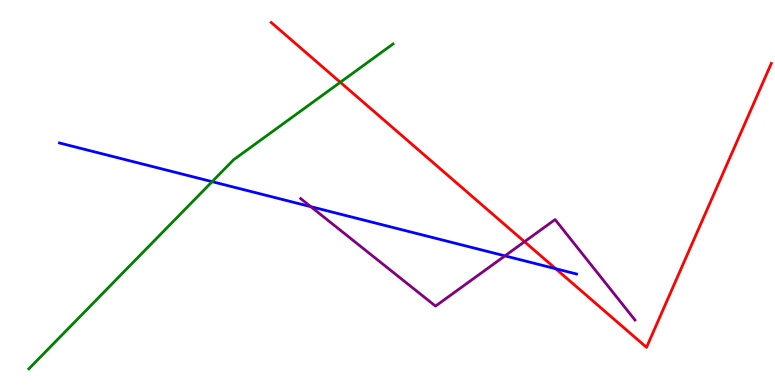[{'lines': ['blue', 'red'], 'intersections': [{'x': 7.17, 'y': 3.02}]}, {'lines': ['green', 'red'], 'intersections': [{'x': 4.39, 'y': 7.86}]}, {'lines': ['purple', 'red'], 'intersections': [{'x': 6.77, 'y': 3.72}]}, {'lines': ['blue', 'green'], 'intersections': [{'x': 2.74, 'y': 5.28}]}, {'lines': ['blue', 'purple'], 'intersections': [{'x': 4.01, 'y': 4.63}, {'x': 6.52, 'y': 3.35}]}, {'lines': ['green', 'purple'], 'intersections': []}]